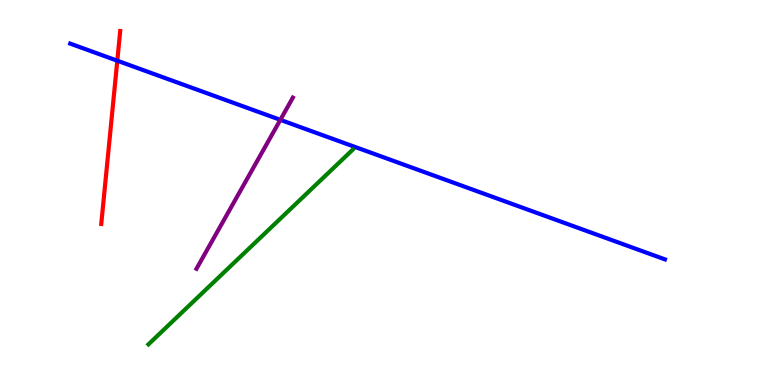[{'lines': ['blue', 'red'], 'intersections': [{'x': 1.51, 'y': 8.42}]}, {'lines': ['green', 'red'], 'intersections': []}, {'lines': ['purple', 'red'], 'intersections': []}, {'lines': ['blue', 'green'], 'intersections': []}, {'lines': ['blue', 'purple'], 'intersections': [{'x': 3.62, 'y': 6.89}]}, {'lines': ['green', 'purple'], 'intersections': []}]